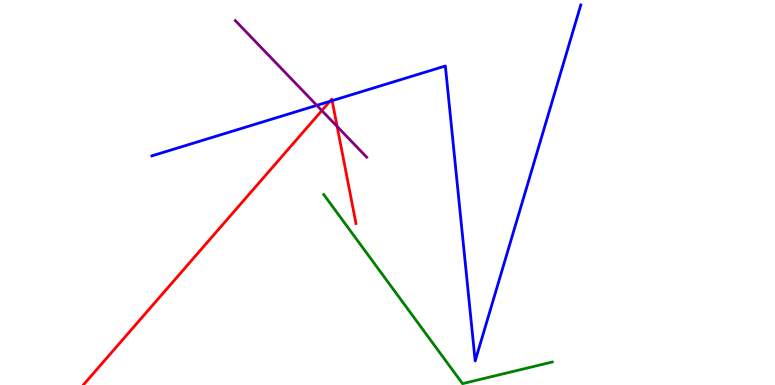[{'lines': ['blue', 'red'], 'intersections': [{'x': 4.26, 'y': 7.37}, {'x': 4.29, 'y': 7.39}]}, {'lines': ['green', 'red'], 'intersections': []}, {'lines': ['purple', 'red'], 'intersections': [{'x': 4.15, 'y': 7.13}, {'x': 4.35, 'y': 6.71}]}, {'lines': ['blue', 'green'], 'intersections': []}, {'lines': ['blue', 'purple'], 'intersections': [{'x': 4.09, 'y': 7.26}]}, {'lines': ['green', 'purple'], 'intersections': []}]